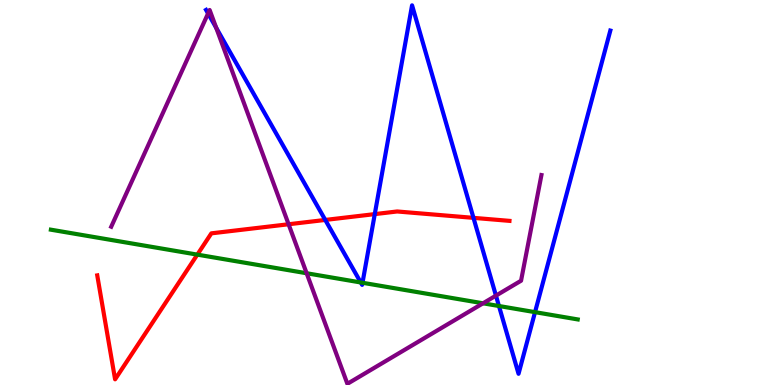[{'lines': ['blue', 'red'], 'intersections': [{'x': 4.2, 'y': 4.29}, {'x': 4.84, 'y': 4.44}, {'x': 6.11, 'y': 4.34}]}, {'lines': ['green', 'red'], 'intersections': [{'x': 2.55, 'y': 3.39}]}, {'lines': ['purple', 'red'], 'intersections': [{'x': 3.72, 'y': 4.18}]}, {'lines': ['blue', 'green'], 'intersections': [{'x': 4.66, 'y': 2.66}, {'x': 4.68, 'y': 2.66}, {'x': 6.44, 'y': 2.05}, {'x': 6.9, 'y': 1.89}]}, {'lines': ['blue', 'purple'], 'intersections': [{'x': 2.68, 'y': 9.65}, {'x': 2.79, 'y': 9.28}, {'x': 6.4, 'y': 2.32}]}, {'lines': ['green', 'purple'], 'intersections': [{'x': 3.96, 'y': 2.9}, {'x': 6.23, 'y': 2.12}]}]